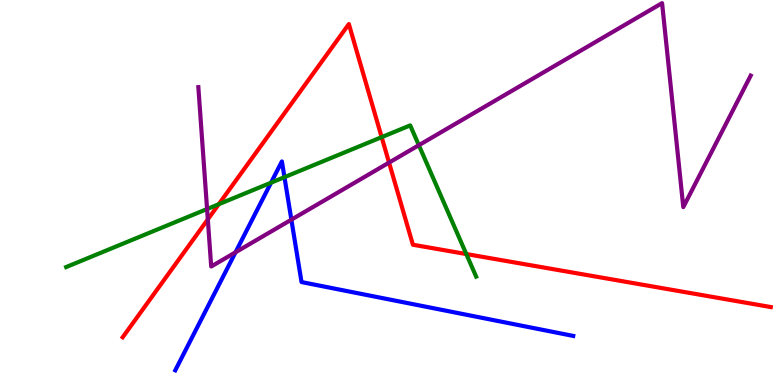[{'lines': ['blue', 'red'], 'intersections': []}, {'lines': ['green', 'red'], 'intersections': [{'x': 2.82, 'y': 4.7}, {'x': 4.92, 'y': 6.44}, {'x': 6.02, 'y': 3.4}]}, {'lines': ['purple', 'red'], 'intersections': [{'x': 2.68, 'y': 4.3}, {'x': 5.02, 'y': 5.78}]}, {'lines': ['blue', 'green'], 'intersections': [{'x': 3.5, 'y': 5.25}, {'x': 3.67, 'y': 5.4}]}, {'lines': ['blue', 'purple'], 'intersections': [{'x': 3.04, 'y': 3.45}, {'x': 3.76, 'y': 4.29}]}, {'lines': ['green', 'purple'], 'intersections': [{'x': 2.67, 'y': 4.57}, {'x': 5.4, 'y': 6.23}]}]